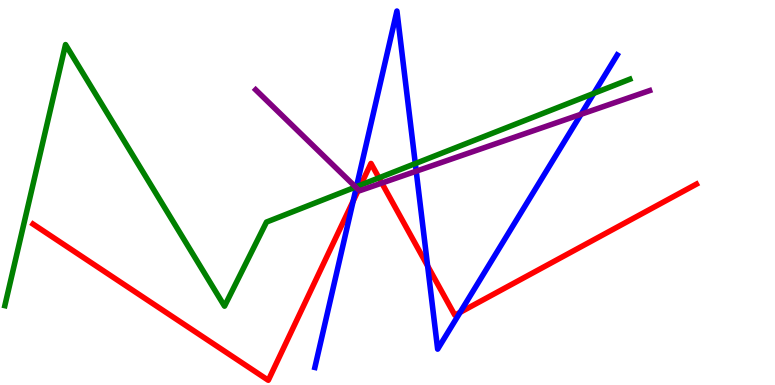[{'lines': ['blue', 'red'], 'intersections': [{'x': 4.56, 'y': 4.78}, {'x': 5.52, 'y': 3.09}, {'x': 5.94, 'y': 1.89}]}, {'lines': ['green', 'red'], 'intersections': [{'x': 4.65, 'y': 5.19}, {'x': 4.89, 'y': 5.38}]}, {'lines': ['purple', 'red'], 'intersections': [{'x': 4.63, 'y': 5.07}, {'x': 4.93, 'y': 5.25}]}, {'lines': ['blue', 'green'], 'intersections': [{'x': 4.6, 'y': 5.15}, {'x': 5.36, 'y': 5.75}, {'x': 7.66, 'y': 7.57}]}, {'lines': ['blue', 'purple'], 'intersections': [{'x': 4.6, 'y': 5.13}, {'x': 5.37, 'y': 5.55}, {'x': 7.5, 'y': 7.03}]}, {'lines': ['green', 'purple'], 'intersections': [{'x': 4.59, 'y': 5.14}]}]